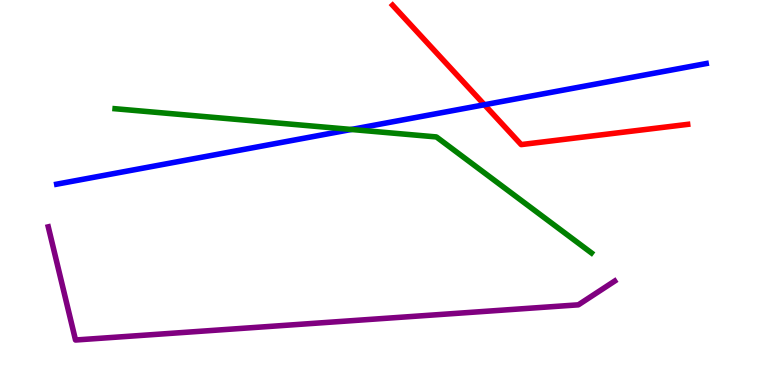[{'lines': ['blue', 'red'], 'intersections': [{'x': 6.25, 'y': 7.28}]}, {'lines': ['green', 'red'], 'intersections': []}, {'lines': ['purple', 'red'], 'intersections': []}, {'lines': ['blue', 'green'], 'intersections': [{'x': 4.53, 'y': 6.64}]}, {'lines': ['blue', 'purple'], 'intersections': []}, {'lines': ['green', 'purple'], 'intersections': []}]